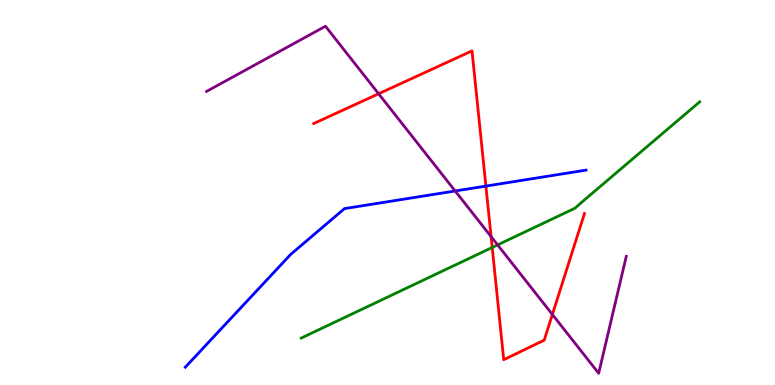[{'lines': ['blue', 'red'], 'intersections': [{'x': 6.27, 'y': 5.17}]}, {'lines': ['green', 'red'], 'intersections': [{'x': 6.35, 'y': 3.57}]}, {'lines': ['purple', 'red'], 'intersections': [{'x': 4.89, 'y': 7.56}, {'x': 6.34, 'y': 3.85}, {'x': 7.13, 'y': 1.83}]}, {'lines': ['blue', 'green'], 'intersections': []}, {'lines': ['blue', 'purple'], 'intersections': [{'x': 5.87, 'y': 5.04}]}, {'lines': ['green', 'purple'], 'intersections': [{'x': 6.42, 'y': 3.64}]}]